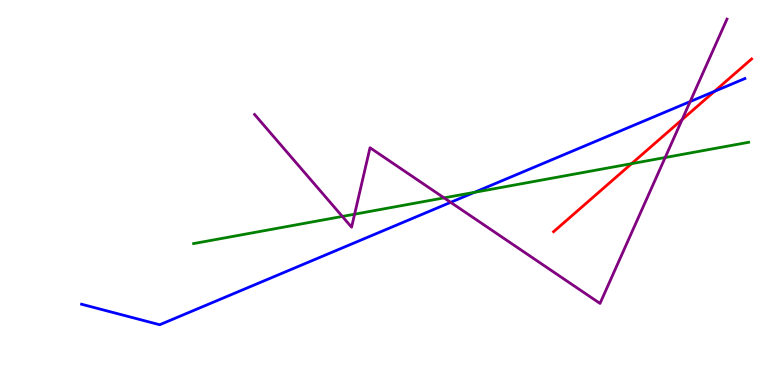[{'lines': ['blue', 'red'], 'intersections': [{'x': 9.22, 'y': 7.63}]}, {'lines': ['green', 'red'], 'intersections': [{'x': 8.15, 'y': 5.75}]}, {'lines': ['purple', 'red'], 'intersections': [{'x': 8.8, 'y': 6.89}]}, {'lines': ['blue', 'green'], 'intersections': [{'x': 6.12, 'y': 5.0}]}, {'lines': ['blue', 'purple'], 'intersections': [{'x': 5.81, 'y': 4.74}, {'x': 8.91, 'y': 7.36}]}, {'lines': ['green', 'purple'], 'intersections': [{'x': 4.42, 'y': 4.38}, {'x': 4.58, 'y': 4.44}, {'x': 5.73, 'y': 4.86}, {'x': 8.58, 'y': 5.91}]}]